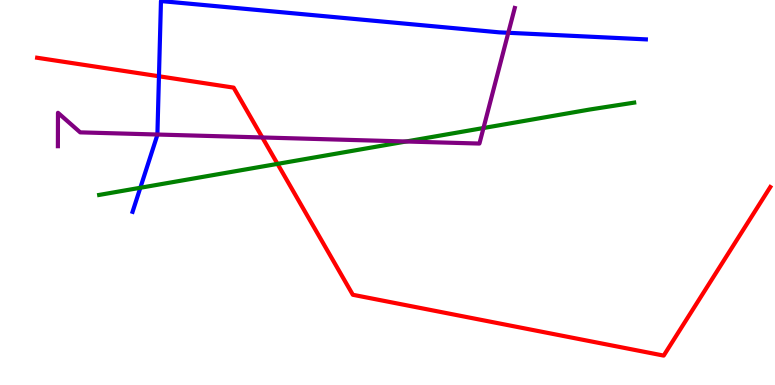[{'lines': ['blue', 'red'], 'intersections': [{'x': 2.05, 'y': 8.02}]}, {'lines': ['green', 'red'], 'intersections': [{'x': 3.58, 'y': 5.74}]}, {'lines': ['purple', 'red'], 'intersections': [{'x': 3.38, 'y': 6.43}]}, {'lines': ['blue', 'green'], 'intersections': [{'x': 1.81, 'y': 5.12}]}, {'lines': ['blue', 'purple'], 'intersections': [{'x': 2.03, 'y': 6.51}, {'x': 6.56, 'y': 9.15}]}, {'lines': ['green', 'purple'], 'intersections': [{'x': 5.24, 'y': 6.32}, {'x': 6.24, 'y': 6.67}]}]